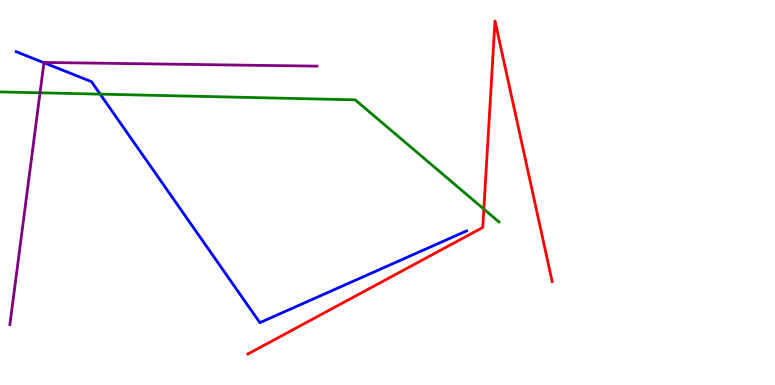[{'lines': ['blue', 'red'], 'intersections': []}, {'lines': ['green', 'red'], 'intersections': [{'x': 6.24, 'y': 4.57}]}, {'lines': ['purple', 'red'], 'intersections': []}, {'lines': ['blue', 'green'], 'intersections': [{'x': 1.29, 'y': 7.55}]}, {'lines': ['blue', 'purple'], 'intersections': [{'x': 0.567, 'y': 8.37}]}, {'lines': ['green', 'purple'], 'intersections': [{'x': 0.517, 'y': 7.59}]}]